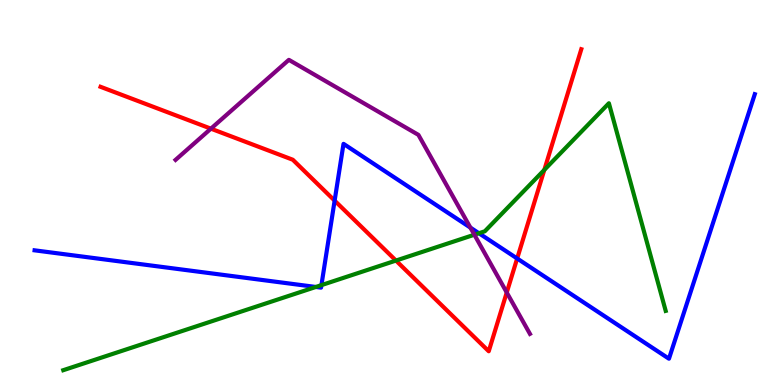[{'lines': ['blue', 'red'], 'intersections': [{'x': 4.32, 'y': 4.79}, {'x': 6.67, 'y': 3.29}]}, {'lines': ['green', 'red'], 'intersections': [{'x': 5.11, 'y': 3.23}, {'x': 7.02, 'y': 5.59}]}, {'lines': ['purple', 'red'], 'intersections': [{'x': 2.72, 'y': 6.66}, {'x': 6.54, 'y': 2.4}]}, {'lines': ['blue', 'green'], 'intersections': [{'x': 4.08, 'y': 2.55}, {'x': 4.15, 'y': 2.59}, {'x': 6.18, 'y': 3.94}]}, {'lines': ['blue', 'purple'], 'intersections': [{'x': 6.07, 'y': 4.09}]}, {'lines': ['green', 'purple'], 'intersections': [{'x': 6.12, 'y': 3.9}]}]